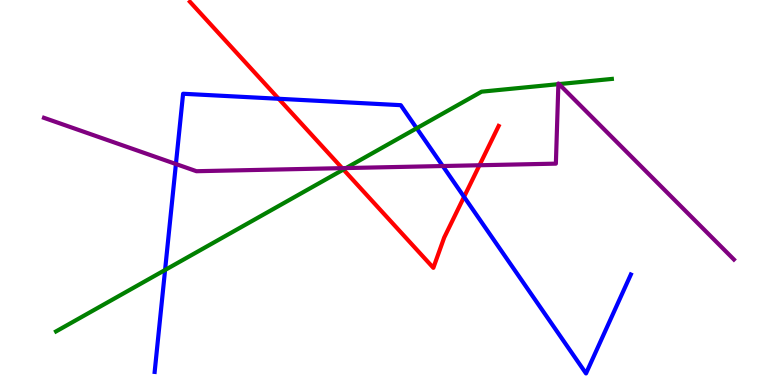[{'lines': ['blue', 'red'], 'intersections': [{'x': 3.6, 'y': 7.43}, {'x': 5.99, 'y': 4.89}]}, {'lines': ['green', 'red'], 'intersections': [{'x': 4.43, 'y': 5.6}]}, {'lines': ['purple', 'red'], 'intersections': [{'x': 4.41, 'y': 5.63}, {'x': 6.19, 'y': 5.71}]}, {'lines': ['blue', 'green'], 'intersections': [{'x': 2.13, 'y': 2.99}, {'x': 5.38, 'y': 6.67}]}, {'lines': ['blue', 'purple'], 'intersections': [{'x': 2.27, 'y': 5.74}, {'x': 5.71, 'y': 5.69}]}, {'lines': ['green', 'purple'], 'intersections': [{'x': 4.46, 'y': 5.63}, {'x': 7.2, 'y': 7.81}, {'x': 7.21, 'y': 7.82}]}]